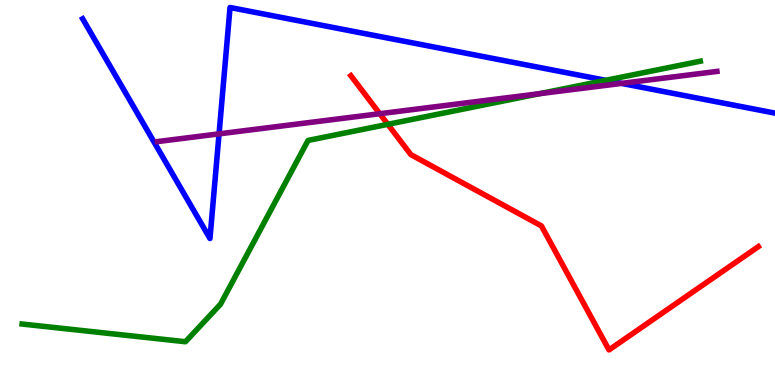[{'lines': ['blue', 'red'], 'intersections': []}, {'lines': ['green', 'red'], 'intersections': [{'x': 5.0, 'y': 6.77}]}, {'lines': ['purple', 'red'], 'intersections': [{'x': 4.9, 'y': 7.05}]}, {'lines': ['blue', 'green'], 'intersections': [{'x': 7.82, 'y': 7.91}]}, {'lines': ['blue', 'purple'], 'intersections': [{'x': 2.83, 'y': 6.52}, {'x': 8.02, 'y': 7.83}]}, {'lines': ['green', 'purple'], 'intersections': [{'x': 6.96, 'y': 7.57}]}]